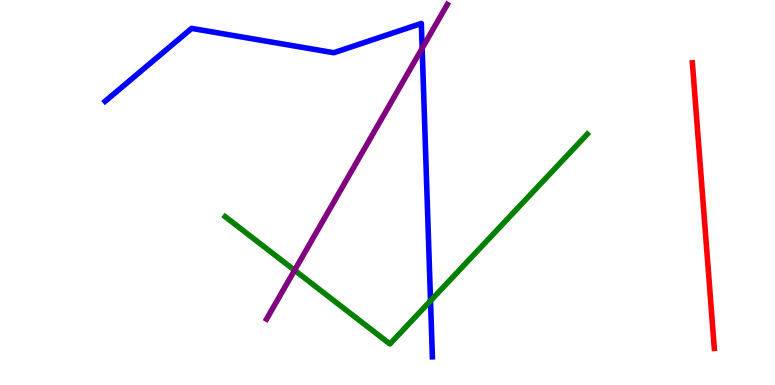[{'lines': ['blue', 'red'], 'intersections': []}, {'lines': ['green', 'red'], 'intersections': []}, {'lines': ['purple', 'red'], 'intersections': []}, {'lines': ['blue', 'green'], 'intersections': [{'x': 5.56, 'y': 2.19}]}, {'lines': ['blue', 'purple'], 'intersections': [{'x': 5.45, 'y': 8.75}]}, {'lines': ['green', 'purple'], 'intersections': [{'x': 3.8, 'y': 2.98}]}]